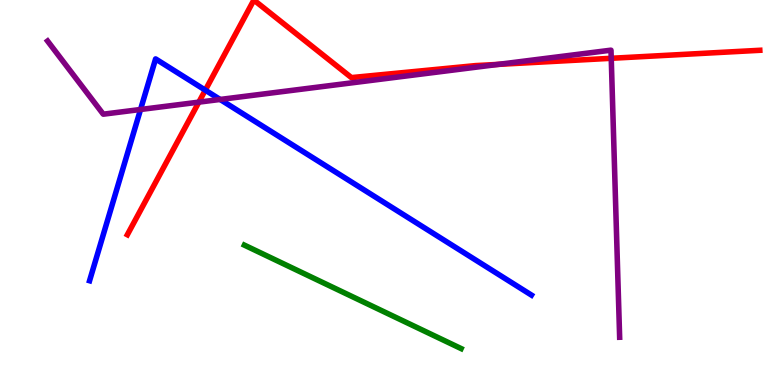[{'lines': ['blue', 'red'], 'intersections': [{'x': 2.65, 'y': 7.66}]}, {'lines': ['green', 'red'], 'intersections': []}, {'lines': ['purple', 'red'], 'intersections': [{'x': 2.57, 'y': 7.35}, {'x': 6.43, 'y': 8.33}, {'x': 7.89, 'y': 8.49}]}, {'lines': ['blue', 'green'], 'intersections': []}, {'lines': ['blue', 'purple'], 'intersections': [{'x': 1.81, 'y': 7.16}, {'x': 2.84, 'y': 7.42}]}, {'lines': ['green', 'purple'], 'intersections': []}]